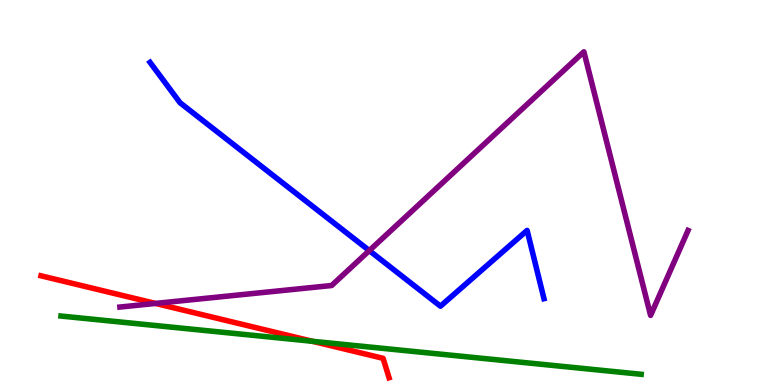[{'lines': ['blue', 'red'], 'intersections': []}, {'lines': ['green', 'red'], 'intersections': [{'x': 4.03, 'y': 1.14}]}, {'lines': ['purple', 'red'], 'intersections': [{'x': 2.01, 'y': 2.12}]}, {'lines': ['blue', 'green'], 'intersections': []}, {'lines': ['blue', 'purple'], 'intersections': [{'x': 4.77, 'y': 3.49}]}, {'lines': ['green', 'purple'], 'intersections': []}]